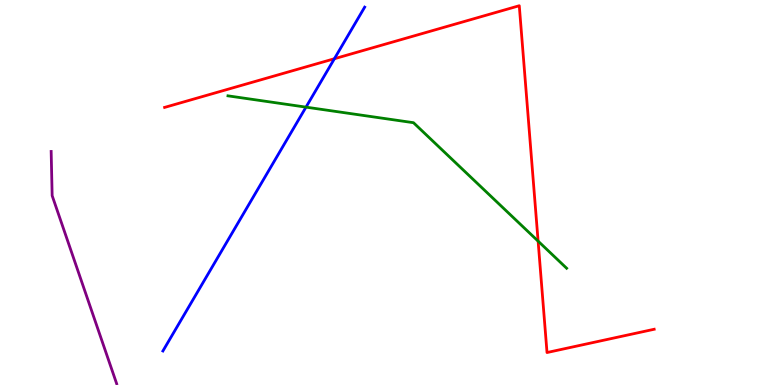[{'lines': ['blue', 'red'], 'intersections': [{'x': 4.31, 'y': 8.47}]}, {'lines': ['green', 'red'], 'intersections': [{'x': 6.94, 'y': 3.74}]}, {'lines': ['purple', 'red'], 'intersections': []}, {'lines': ['blue', 'green'], 'intersections': [{'x': 3.95, 'y': 7.22}]}, {'lines': ['blue', 'purple'], 'intersections': []}, {'lines': ['green', 'purple'], 'intersections': []}]